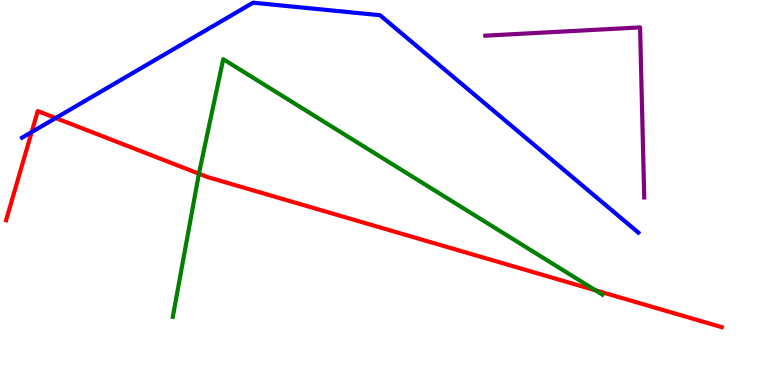[{'lines': ['blue', 'red'], 'intersections': [{'x': 0.409, 'y': 6.57}, {'x': 0.719, 'y': 6.93}]}, {'lines': ['green', 'red'], 'intersections': [{'x': 2.57, 'y': 5.49}, {'x': 7.68, 'y': 2.46}]}, {'lines': ['purple', 'red'], 'intersections': []}, {'lines': ['blue', 'green'], 'intersections': []}, {'lines': ['blue', 'purple'], 'intersections': []}, {'lines': ['green', 'purple'], 'intersections': []}]